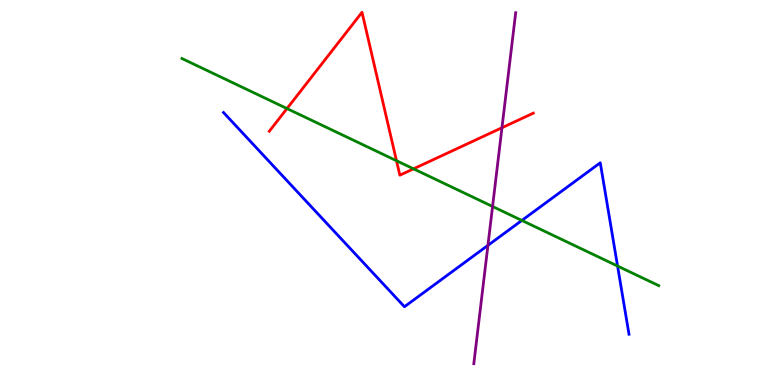[{'lines': ['blue', 'red'], 'intersections': []}, {'lines': ['green', 'red'], 'intersections': [{'x': 3.7, 'y': 7.18}, {'x': 5.12, 'y': 5.83}, {'x': 5.34, 'y': 5.61}]}, {'lines': ['purple', 'red'], 'intersections': [{'x': 6.48, 'y': 6.68}]}, {'lines': ['blue', 'green'], 'intersections': [{'x': 6.73, 'y': 4.27}, {'x': 7.97, 'y': 3.09}]}, {'lines': ['blue', 'purple'], 'intersections': [{'x': 6.3, 'y': 3.63}]}, {'lines': ['green', 'purple'], 'intersections': [{'x': 6.36, 'y': 4.64}]}]